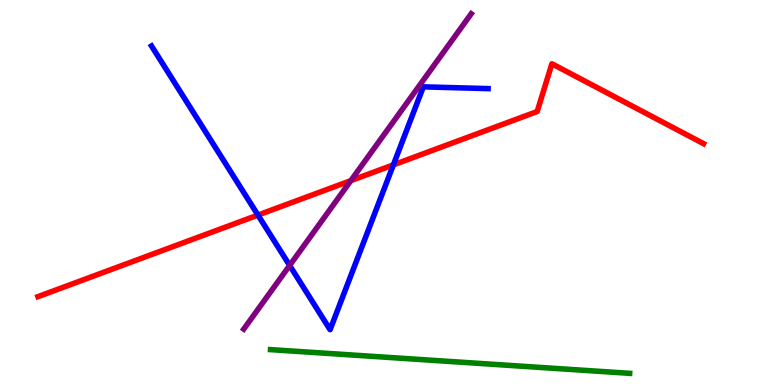[{'lines': ['blue', 'red'], 'intersections': [{'x': 3.33, 'y': 4.41}, {'x': 5.08, 'y': 5.72}]}, {'lines': ['green', 'red'], 'intersections': []}, {'lines': ['purple', 'red'], 'intersections': [{'x': 4.53, 'y': 5.31}]}, {'lines': ['blue', 'green'], 'intersections': []}, {'lines': ['blue', 'purple'], 'intersections': [{'x': 3.74, 'y': 3.11}]}, {'lines': ['green', 'purple'], 'intersections': []}]